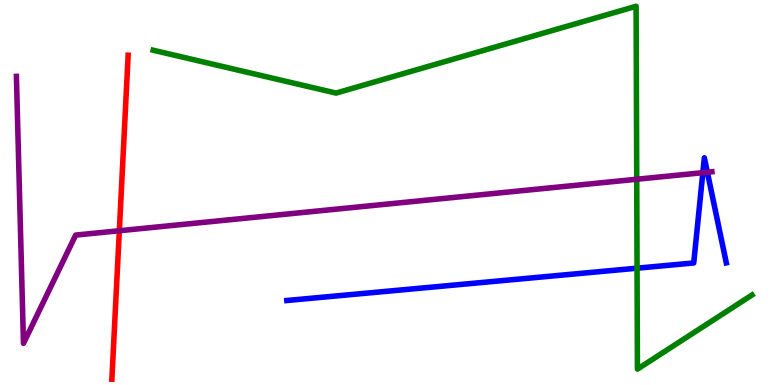[{'lines': ['blue', 'red'], 'intersections': []}, {'lines': ['green', 'red'], 'intersections': []}, {'lines': ['purple', 'red'], 'intersections': [{'x': 1.54, 'y': 4.01}]}, {'lines': ['blue', 'green'], 'intersections': [{'x': 8.22, 'y': 3.03}]}, {'lines': ['blue', 'purple'], 'intersections': [{'x': 9.07, 'y': 5.51}, {'x': 9.13, 'y': 5.53}]}, {'lines': ['green', 'purple'], 'intersections': [{'x': 8.22, 'y': 5.34}]}]